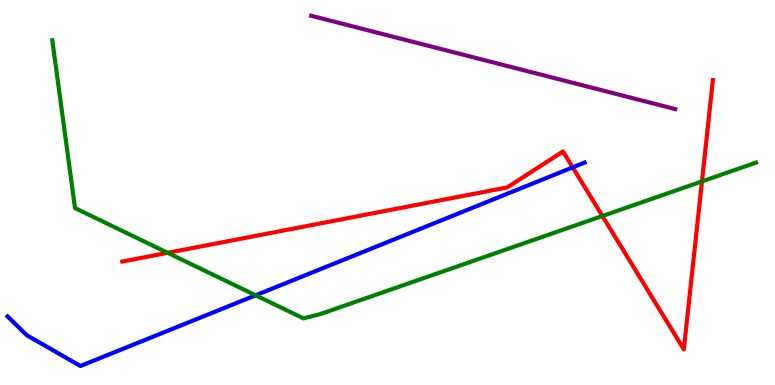[{'lines': ['blue', 'red'], 'intersections': [{'x': 7.39, 'y': 5.65}]}, {'lines': ['green', 'red'], 'intersections': [{'x': 2.16, 'y': 3.43}, {'x': 7.77, 'y': 4.39}, {'x': 9.06, 'y': 5.29}]}, {'lines': ['purple', 'red'], 'intersections': []}, {'lines': ['blue', 'green'], 'intersections': [{'x': 3.3, 'y': 2.33}]}, {'lines': ['blue', 'purple'], 'intersections': []}, {'lines': ['green', 'purple'], 'intersections': []}]